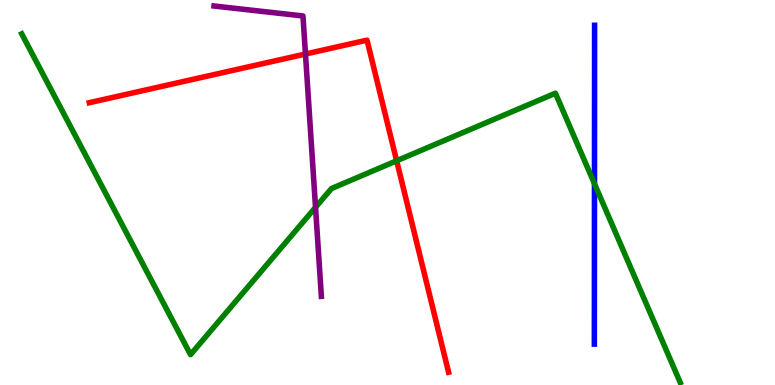[{'lines': ['blue', 'red'], 'intersections': []}, {'lines': ['green', 'red'], 'intersections': [{'x': 5.12, 'y': 5.82}]}, {'lines': ['purple', 'red'], 'intersections': [{'x': 3.94, 'y': 8.6}]}, {'lines': ['blue', 'green'], 'intersections': [{'x': 7.67, 'y': 5.23}]}, {'lines': ['blue', 'purple'], 'intersections': []}, {'lines': ['green', 'purple'], 'intersections': [{'x': 4.07, 'y': 4.62}]}]